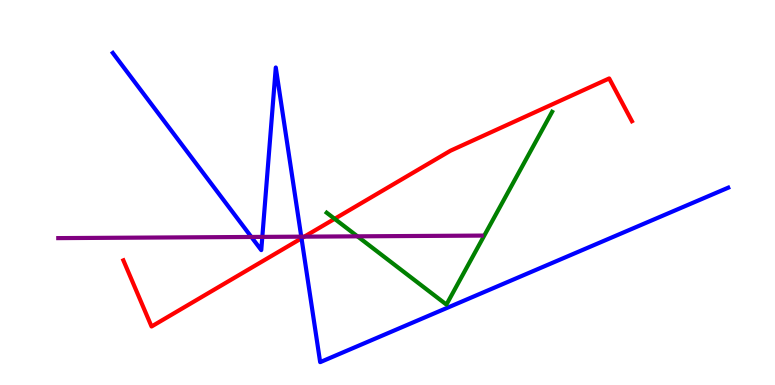[{'lines': ['blue', 'red'], 'intersections': [{'x': 3.89, 'y': 3.81}]}, {'lines': ['green', 'red'], 'intersections': [{'x': 4.32, 'y': 4.32}]}, {'lines': ['purple', 'red'], 'intersections': [{'x': 3.93, 'y': 3.85}]}, {'lines': ['blue', 'green'], 'intersections': []}, {'lines': ['blue', 'purple'], 'intersections': [{'x': 3.24, 'y': 3.85}, {'x': 3.38, 'y': 3.85}, {'x': 3.89, 'y': 3.85}]}, {'lines': ['green', 'purple'], 'intersections': [{'x': 4.61, 'y': 3.86}]}]